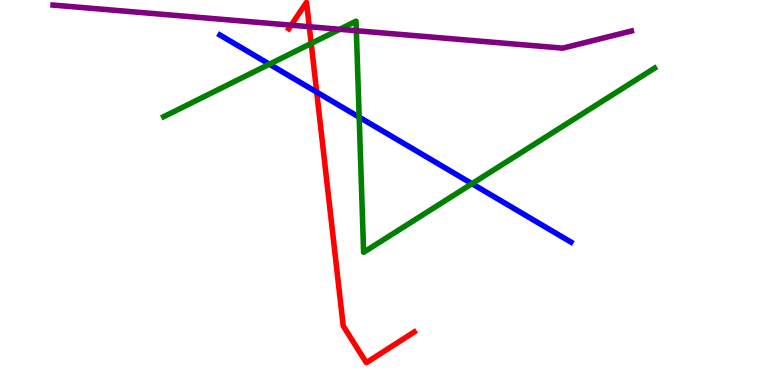[{'lines': ['blue', 'red'], 'intersections': [{'x': 4.09, 'y': 7.61}]}, {'lines': ['green', 'red'], 'intersections': [{'x': 4.02, 'y': 8.87}]}, {'lines': ['purple', 'red'], 'intersections': [{'x': 3.76, 'y': 9.35}, {'x': 3.99, 'y': 9.31}]}, {'lines': ['blue', 'green'], 'intersections': [{'x': 3.48, 'y': 8.33}, {'x': 4.63, 'y': 6.96}, {'x': 6.09, 'y': 5.23}]}, {'lines': ['blue', 'purple'], 'intersections': []}, {'lines': ['green', 'purple'], 'intersections': [{'x': 4.38, 'y': 9.24}, {'x': 4.6, 'y': 9.2}]}]